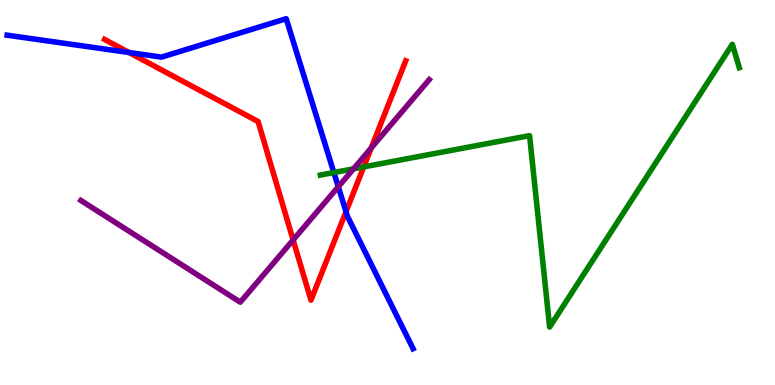[{'lines': ['blue', 'red'], 'intersections': [{'x': 1.66, 'y': 8.64}, {'x': 4.46, 'y': 4.5}]}, {'lines': ['green', 'red'], 'intersections': [{'x': 4.69, 'y': 5.67}]}, {'lines': ['purple', 'red'], 'intersections': [{'x': 3.78, 'y': 3.77}, {'x': 4.79, 'y': 6.16}]}, {'lines': ['blue', 'green'], 'intersections': [{'x': 4.31, 'y': 5.52}]}, {'lines': ['blue', 'purple'], 'intersections': [{'x': 4.36, 'y': 5.15}]}, {'lines': ['green', 'purple'], 'intersections': [{'x': 4.56, 'y': 5.62}]}]